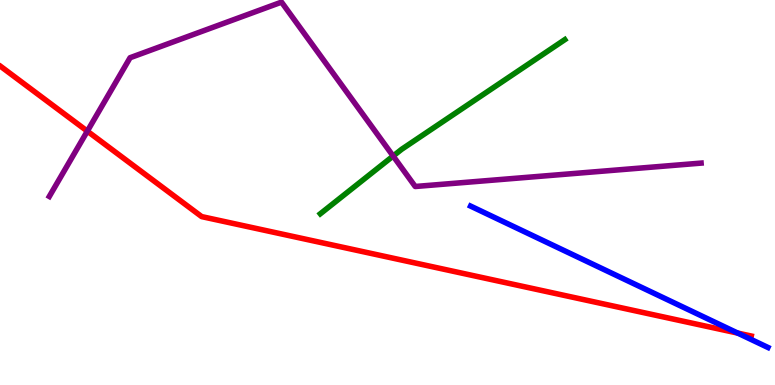[{'lines': ['blue', 'red'], 'intersections': [{'x': 9.52, 'y': 1.35}]}, {'lines': ['green', 'red'], 'intersections': []}, {'lines': ['purple', 'red'], 'intersections': [{'x': 1.13, 'y': 6.59}]}, {'lines': ['blue', 'green'], 'intersections': []}, {'lines': ['blue', 'purple'], 'intersections': []}, {'lines': ['green', 'purple'], 'intersections': [{'x': 5.07, 'y': 5.95}]}]